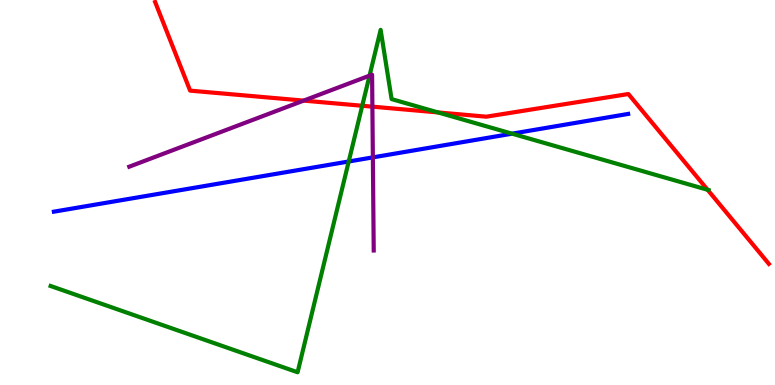[{'lines': ['blue', 'red'], 'intersections': []}, {'lines': ['green', 'red'], 'intersections': [{'x': 4.67, 'y': 7.25}, {'x': 5.65, 'y': 7.08}, {'x': 9.13, 'y': 5.07}]}, {'lines': ['purple', 'red'], 'intersections': [{'x': 3.92, 'y': 7.39}, {'x': 4.81, 'y': 7.23}]}, {'lines': ['blue', 'green'], 'intersections': [{'x': 4.5, 'y': 5.81}, {'x': 6.61, 'y': 6.53}]}, {'lines': ['blue', 'purple'], 'intersections': [{'x': 4.81, 'y': 5.91}]}, {'lines': ['green', 'purple'], 'intersections': [{'x': 4.77, 'y': 8.04}]}]